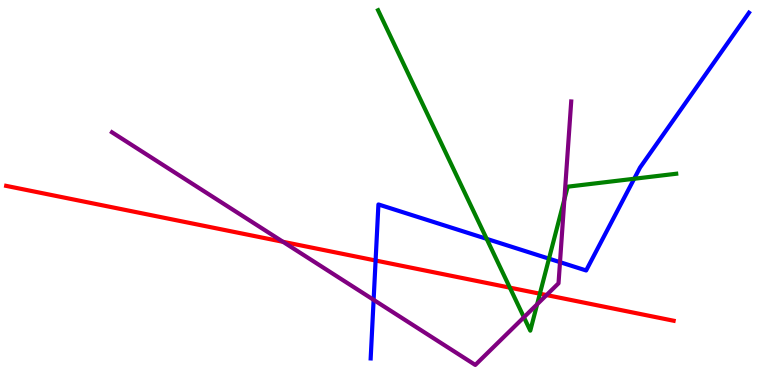[{'lines': ['blue', 'red'], 'intersections': [{'x': 4.85, 'y': 3.23}]}, {'lines': ['green', 'red'], 'intersections': [{'x': 6.58, 'y': 2.53}, {'x': 6.97, 'y': 2.37}]}, {'lines': ['purple', 'red'], 'intersections': [{'x': 3.65, 'y': 3.72}, {'x': 7.05, 'y': 2.34}]}, {'lines': ['blue', 'green'], 'intersections': [{'x': 6.28, 'y': 3.8}, {'x': 7.08, 'y': 3.28}, {'x': 8.18, 'y': 5.36}]}, {'lines': ['blue', 'purple'], 'intersections': [{'x': 4.82, 'y': 2.21}, {'x': 7.23, 'y': 3.19}]}, {'lines': ['green', 'purple'], 'intersections': [{'x': 6.76, 'y': 1.76}, {'x': 6.93, 'y': 2.1}, {'x': 7.28, 'y': 4.82}]}]